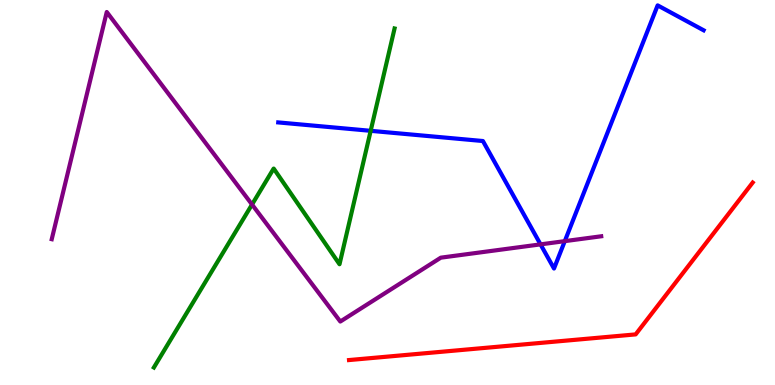[{'lines': ['blue', 'red'], 'intersections': []}, {'lines': ['green', 'red'], 'intersections': []}, {'lines': ['purple', 'red'], 'intersections': []}, {'lines': ['blue', 'green'], 'intersections': [{'x': 4.78, 'y': 6.6}]}, {'lines': ['blue', 'purple'], 'intersections': [{'x': 6.97, 'y': 3.65}, {'x': 7.29, 'y': 3.74}]}, {'lines': ['green', 'purple'], 'intersections': [{'x': 3.25, 'y': 4.69}]}]